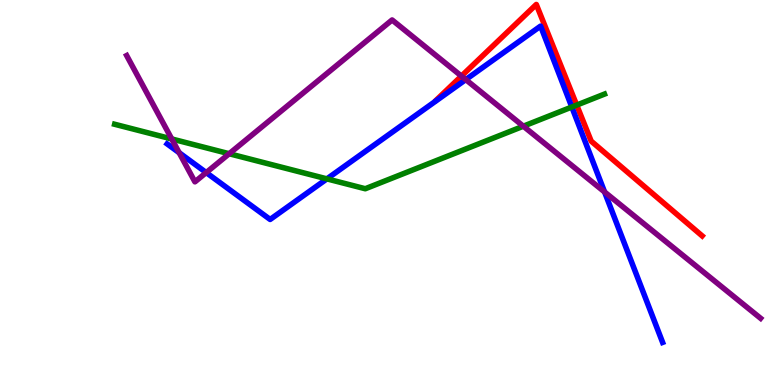[{'lines': ['blue', 'red'], 'intersections': []}, {'lines': ['green', 'red'], 'intersections': [{'x': 7.44, 'y': 7.27}]}, {'lines': ['purple', 'red'], 'intersections': [{'x': 5.95, 'y': 8.02}]}, {'lines': ['blue', 'green'], 'intersections': [{'x': 4.22, 'y': 5.35}, {'x': 7.38, 'y': 7.22}]}, {'lines': ['blue', 'purple'], 'intersections': [{'x': 2.31, 'y': 6.03}, {'x': 2.66, 'y': 5.52}, {'x': 6.01, 'y': 7.93}, {'x': 7.8, 'y': 5.01}]}, {'lines': ['green', 'purple'], 'intersections': [{'x': 2.22, 'y': 6.39}, {'x': 2.96, 'y': 6.01}, {'x': 6.75, 'y': 6.72}]}]